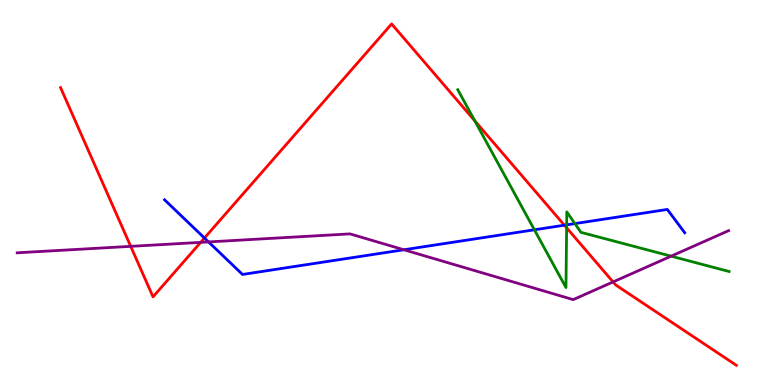[{'lines': ['blue', 'red'], 'intersections': [{'x': 2.64, 'y': 3.82}, {'x': 7.28, 'y': 4.15}]}, {'lines': ['green', 'red'], 'intersections': [{'x': 6.13, 'y': 6.86}, {'x': 7.31, 'y': 4.08}]}, {'lines': ['purple', 'red'], 'intersections': [{'x': 1.69, 'y': 3.6}, {'x': 2.59, 'y': 3.7}, {'x': 7.91, 'y': 2.68}]}, {'lines': ['blue', 'green'], 'intersections': [{'x': 6.9, 'y': 4.03}, {'x': 7.31, 'y': 4.16}, {'x': 7.42, 'y': 4.19}]}, {'lines': ['blue', 'purple'], 'intersections': [{'x': 2.69, 'y': 3.72}, {'x': 5.21, 'y': 3.51}]}, {'lines': ['green', 'purple'], 'intersections': [{'x': 8.66, 'y': 3.35}]}]